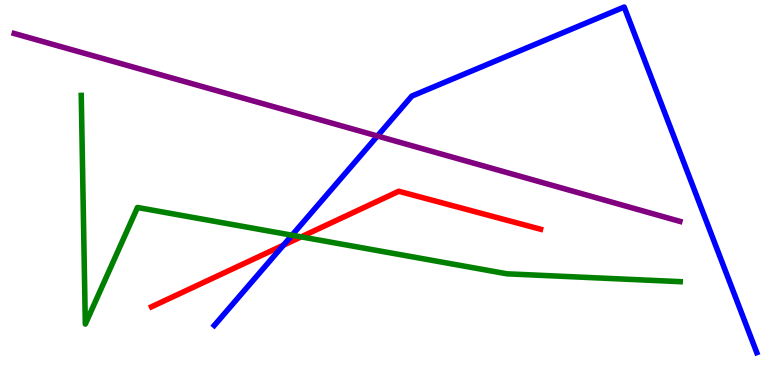[{'lines': ['blue', 'red'], 'intersections': [{'x': 3.66, 'y': 3.63}]}, {'lines': ['green', 'red'], 'intersections': [{'x': 3.89, 'y': 3.85}]}, {'lines': ['purple', 'red'], 'intersections': []}, {'lines': ['blue', 'green'], 'intersections': [{'x': 3.77, 'y': 3.89}]}, {'lines': ['blue', 'purple'], 'intersections': [{'x': 4.87, 'y': 6.47}]}, {'lines': ['green', 'purple'], 'intersections': []}]